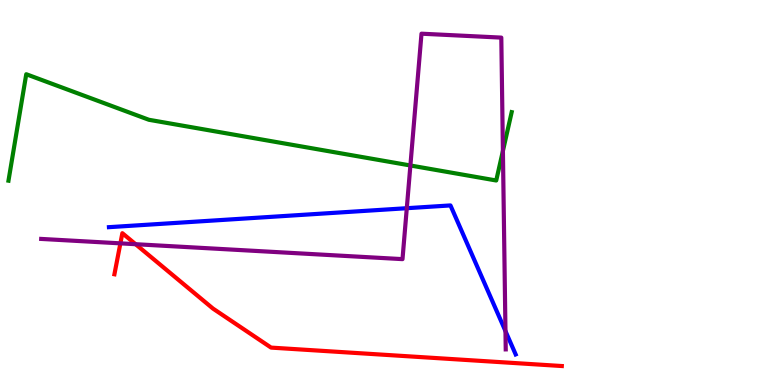[{'lines': ['blue', 'red'], 'intersections': []}, {'lines': ['green', 'red'], 'intersections': []}, {'lines': ['purple', 'red'], 'intersections': [{'x': 1.55, 'y': 3.68}, {'x': 1.75, 'y': 3.66}]}, {'lines': ['blue', 'green'], 'intersections': []}, {'lines': ['blue', 'purple'], 'intersections': [{'x': 5.25, 'y': 4.59}, {'x': 6.52, 'y': 1.4}]}, {'lines': ['green', 'purple'], 'intersections': [{'x': 5.3, 'y': 5.7}, {'x': 6.49, 'y': 6.08}]}]